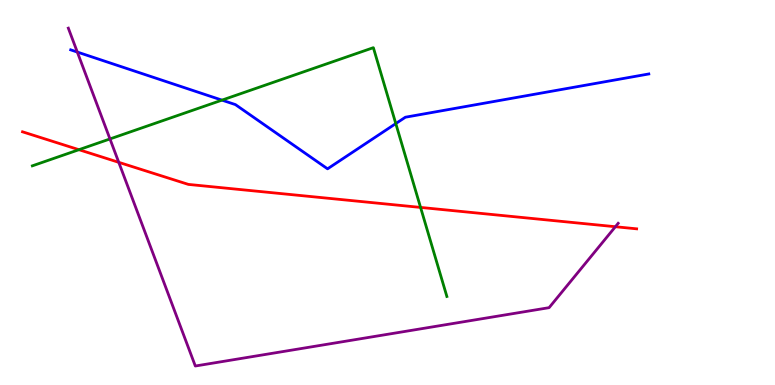[{'lines': ['blue', 'red'], 'intersections': []}, {'lines': ['green', 'red'], 'intersections': [{'x': 1.02, 'y': 6.11}, {'x': 5.43, 'y': 4.61}]}, {'lines': ['purple', 'red'], 'intersections': [{'x': 1.53, 'y': 5.78}, {'x': 7.94, 'y': 4.11}]}, {'lines': ['blue', 'green'], 'intersections': [{'x': 2.86, 'y': 7.4}, {'x': 5.11, 'y': 6.79}]}, {'lines': ['blue', 'purple'], 'intersections': [{'x': 0.998, 'y': 8.65}]}, {'lines': ['green', 'purple'], 'intersections': [{'x': 1.42, 'y': 6.39}]}]